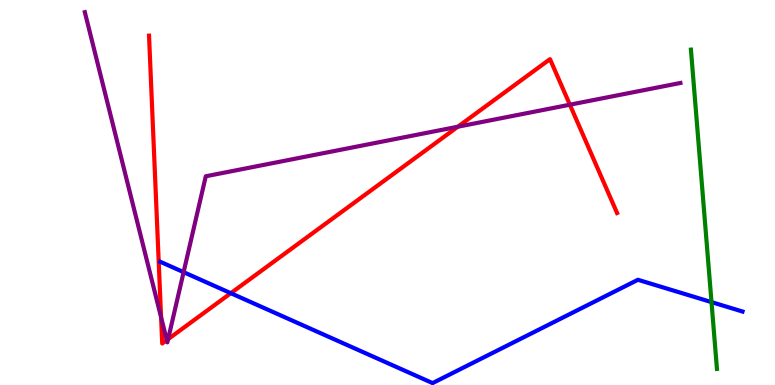[{'lines': ['blue', 'red'], 'intersections': [{'x': 2.98, 'y': 2.38}]}, {'lines': ['green', 'red'], 'intersections': []}, {'lines': ['purple', 'red'], 'intersections': [{'x': 2.08, 'y': 1.76}, {'x': 2.15, 'y': 1.17}, {'x': 2.17, 'y': 1.19}, {'x': 5.91, 'y': 6.71}, {'x': 7.35, 'y': 7.28}]}, {'lines': ['blue', 'green'], 'intersections': [{'x': 9.18, 'y': 2.15}]}, {'lines': ['blue', 'purple'], 'intersections': [{'x': 2.37, 'y': 2.93}]}, {'lines': ['green', 'purple'], 'intersections': []}]